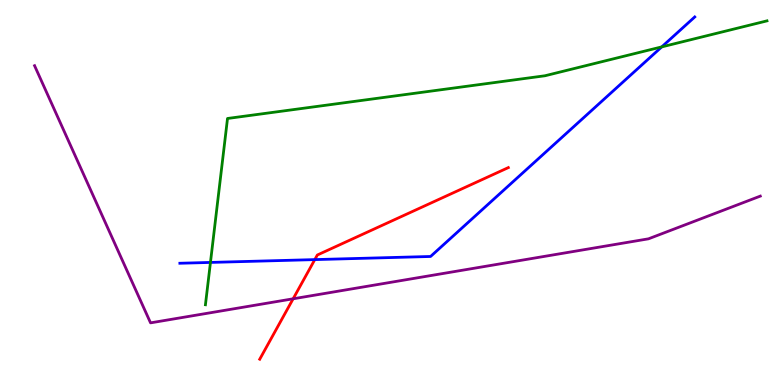[{'lines': ['blue', 'red'], 'intersections': [{'x': 4.06, 'y': 3.26}]}, {'lines': ['green', 'red'], 'intersections': []}, {'lines': ['purple', 'red'], 'intersections': [{'x': 3.78, 'y': 2.24}]}, {'lines': ['blue', 'green'], 'intersections': [{'x': 2.72, 'y': 3.18}, {'x': 8.54, 'y': 8.78}]}, {'lines': ['blue', 'purple'], 'intersections': []}, {'lines': ['green', 'purple'], 'intersections': []}]